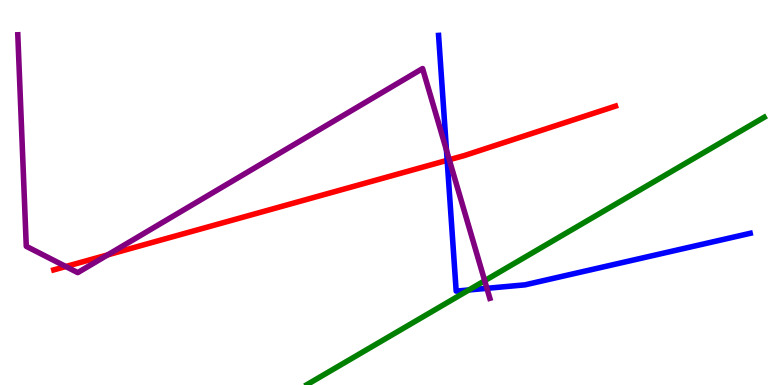[{'lines': ['blue', 'red'], 'intersections': [{'x': 5.77, 'y': 5.84}]}, {'lines': ['green', 'red'], 'intersections': []}, {'lines': ['purple', 'red'], 'intersections': [{'x': 0.849, 'y': 3.08}, {'x': 1.39, 'y': 3.38}, {'x': 5.8, 'y': 5.85}]}, {'lines': ['blue', 'green'], 'intersections': [{'x': 6.05, 'y': 2.47}]}, {'lines': ['blue', 'purple'], 'intersections': [{'x': 5.76, 'y': 6.1}, {'x': 6.28, 'y': 2.51}]}, {'lines': ['green', 'purple'], 'intersections': [{'x': 6.25, 'y': 2.71}]}]